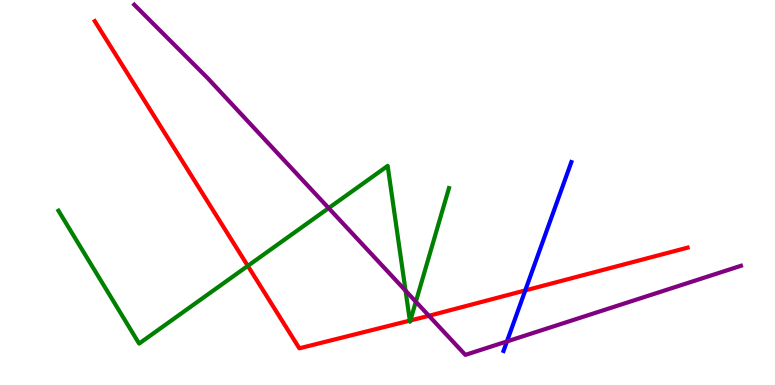[{'lines': ['blue', 'red'], 'intersections': [{'x': 6.78, 'y': 2.46}]}, {'lines': ['green', 'red'], 'intersections': [{'x': 3.2, 'y': 3.09}, {'x': 5.29, 'y': 1.67}, {'x': 5.3, 'y': 1.68}]}, {'lines': ['purple', 'red'], 'intersections': [{'x': 5.53, 'y': 1.8}]}, {'lines': ['blue', 'green'], 'intersections': []}, {'lines': ['blue', 'purple'], 'intersections': [{'x': 6.54, 'y': 1.13}]}, {'lines': ['green', 'purple'], 'intersections': [{'x': 4.24, 'y': 4.6}, {'x': 5.23, 'y': 2.45}, {'x': 5.37, 'y': 2.16}]}]